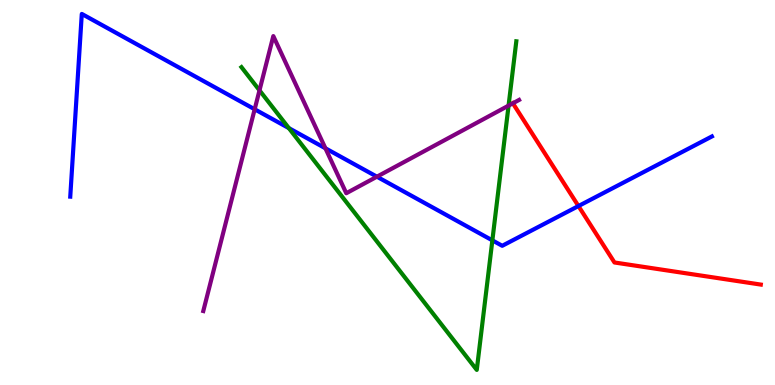[{'lines': ['blue', 'red'], 'intersections': [{'x': 7.46, 'y': 4.65}]}, {'lines': ['green', 'red'], 'intersections': []}, {'lines': ['purple', 'red'], 'intersections': [{'x': 6.62, 'y': 7.32}]}, {'lines': ['blue', 'green'], 'intersections': [{'x': 3.73, 'y': 6.67}, {'x': 6.35, 'y': 3.76}]}, {'lines': ['blue', 'purple'], 'intersections': [{'x': 3.29, 'y': 7.16}, {'x': 4.2, 'y': 6.15}, {'x': 4.86, 'y': 5.41}]}, {'lines': ['green', 'purple'], 'intersections': [{'x': 3.35, 'y': 7.65}, {'x': 6.56, 'y': 7.26}]}]